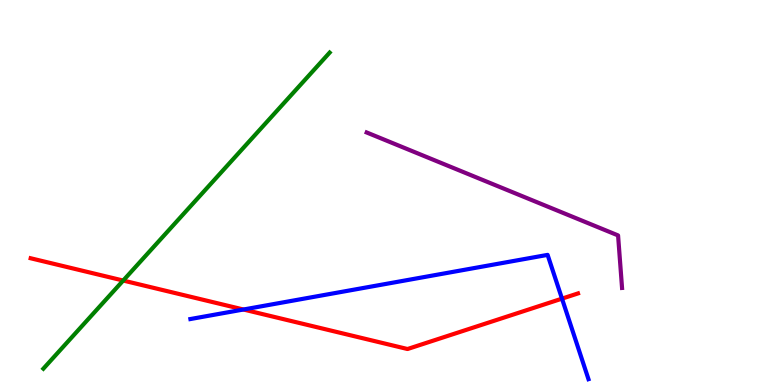[{'lines': ['blue', 'red'], 'intersections': [{'x': 3.14, 'y': 1.96}, {'x': 7.25, 'y': 2.24}]}, {'lines': ['green', 'red'], 'intersections': [{'x': 1.59, 'y': 2.71}]}, {'lines': ['purple', 'red'], 'intersections': []}, {'lines': ['blue', 'green'], 'intersections': []}, {'lines': ['blue', 'purple'], 'intersections': []}, {'lines': ['green', 'purple'], 'intersections': []}]